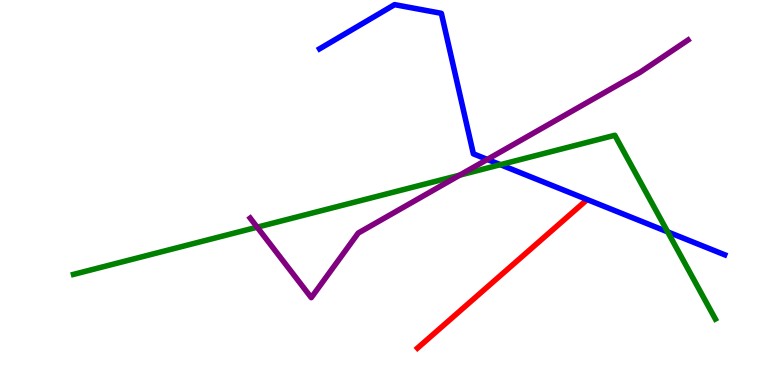[{'lines': ['blue', 'red'], 'intersections': []}, {'lines': ['green', 'red'], 'intersections': []}, {'lines': ['purple', 'red'], 'intersections': []}, {'lines': ['blue', 'green'], 'intersections': [{'x': 6.46, 'y': 5.72}, {'x': 8.62, 'y': 3.98}]}, {'lines': ['blue', 'purple'], 'intersections': [{'x': 6.29, 'y': 5.86}]}, {'lines': ['green', 'purple'], 'intersections': [{'x': 3.32, 'y': 4.1}, {'x': 5.93, 'y': 5.45}]}]